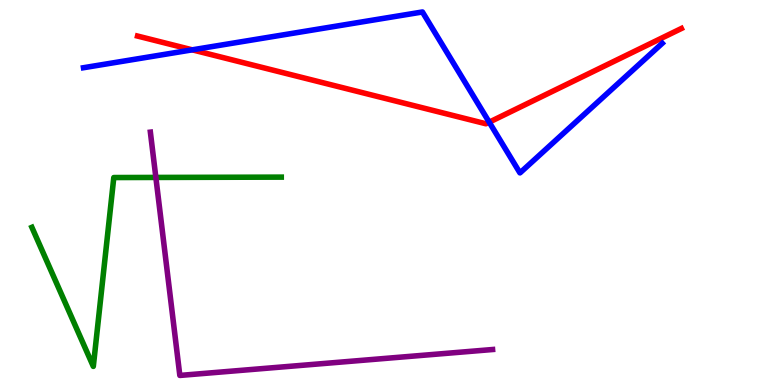[{'lines': ['blue', 'red'], 'intersections': [{'x': 2.48, 'y': 8.71}, {'x': 6.31, 'y': 6.83}]}, {'lines': ['green', 'red'], 'intersections': []}, {'lines': ['purple', 'red'], 'intersections': []}, {'lines': ['blue', 'green'], 'intersections': []}, {'lines': ['blue', 'purple'], 'intersections': []}, {'lines': ['green', 'purple'], 'intersections': [{'x': 2.01, 'y': 5.39}]}]